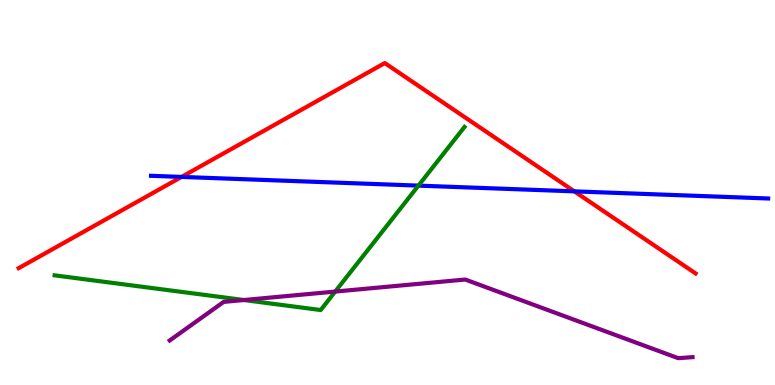[{'lines': ['blue', 'red'], 'intersections': [{'x': 2.34, 'y': 5.4}, {'x': 7.41, 'y': 5.03}]}, {'lines': ['green', 'red'], 'intersections': []}, {'lines': ['purple', 'red'], 'intersections': []}, {'lines': ['blue', 'green'], 'intersections': [{'x': 5.4, 'y': 5.18}]}, {'lines': ['blue', 'purple'], 'intersections': []}, {'lines': ['green', 'purple'], 'intersections': [{'x': 3.15, 'y': 2.21}, {'x': 4.33, 'y': 2.43}]}]